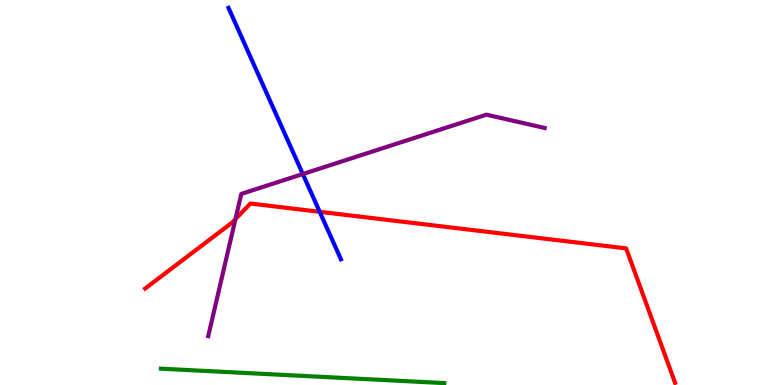[{'lines': ['blue', 'red'], 'intersections': [{'x': 4.13, 'y': 4.5}]}, {'lines': ['green', 'red'], 'intersections': []}, {'lines': ['purple', 'red'], 'intersections': [{'x': 3.04, 'y': 4.31}]}, {'lines': ['blue', 'green'], 'intersections': []}, {'lines': ['blue', 'purple'], 'intersections': [{'x': 3.91, 'y': 5.48}]}, {'lines': ['green', 'purple'], 'intersections': []}]